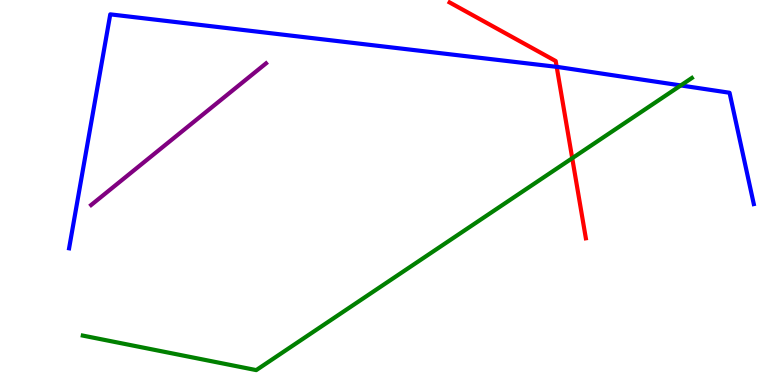[{'lines': ['blue', 'red'], 'intersections': [{'x': 7.18, 'y': 8.26}]}, {'lines': ['green', 'red'], 'intersections': [{'x': 7.38, 'y': 5.89}]}, {'lines': ['purple', 'red'], 'intersections': []}, {'lines': ['blue', 'green'], 'intersections': [{'x': 8.78, 'y': 7.78}]}, {'lines': ['blue', 'purple'], 'intersections': []}, {'lines': ['green', 'purple'], 'intersections': []}]